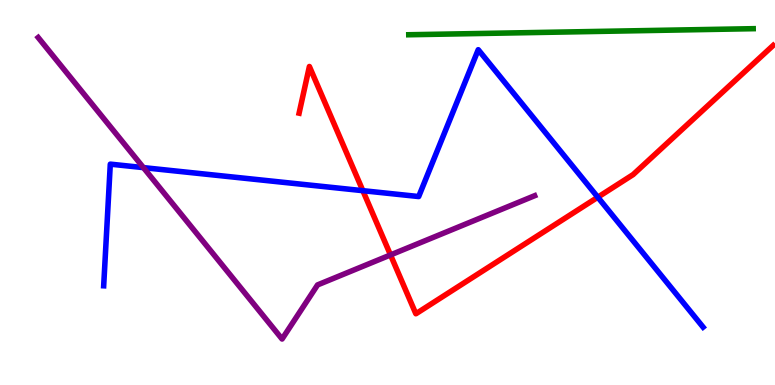[{'lines': ['blue', 'red'], 'intersections': [{'x': 4.68, 'y': 5.05}, {'x': 7.71, 'y': 4.88}]}, {'lines': ['green', 'red'], 'intersections': []}, {'lines': ['purple', 'red'], 'intersections': [{'x': 5.04, 'y': 3.38}]}, {'lines': ['blue', 'green'], 'intersections': []}, {'lines': ['blue', 'purple'], 'intersections': [{'x': 1.85, 'y': 5.65}]}, {'lines': ['green', 'purple'], 'intersections': []}]